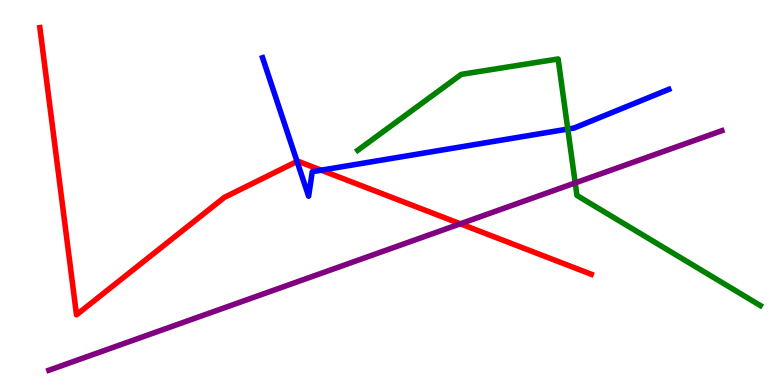[{'lines': ['blue', 'red'], 'intersections': [{'x': 3.83, 'y': 5.81}, {'x': 4.14, 'y': 5.58}]}, {'lines': ['green', 'red'], 'intersections': []}, {'lines': ['purple', 'red'], 'intersections': [{'x': 5.94, 'y': 4.19}]}, {'lines': ['blue', 'green'], 'intersections': [{'x': 7.33, 'y': 6.65}]}, {'lines': ['blue', 'purple'], 'intersections': []}, {'lines': ['green', 'purple'], 'intersections': [{'x': 7.42, 'y': 5.25}]}]